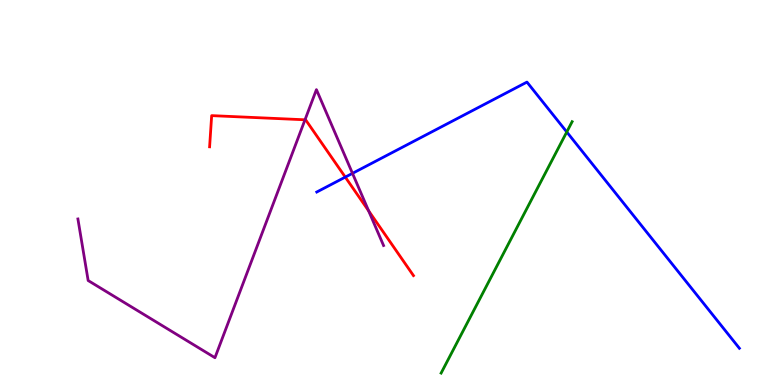[{'lines': ['blue', 'red'], 'intersections': [{'x': 4.46, 'y': 5.4}]}, {'lines': ['green', 'red'], 'intersections': []}, {'lines': ['purple', 'red'], 'intersections': [{'x': 3.94, 'y': 6.89}, {'x': 4.76, 'y': 4.52}]}, {'lines': ['blue', 'green'], 'intersections': [{'x': 7.31, 'y': 6.57}]}, {'lines': ['blue', 'purple'], 'intersections': [{'x': 4.55, 'y': 5.5}]}, {'lines': ['green', 'purple'], 'intersections': []}]